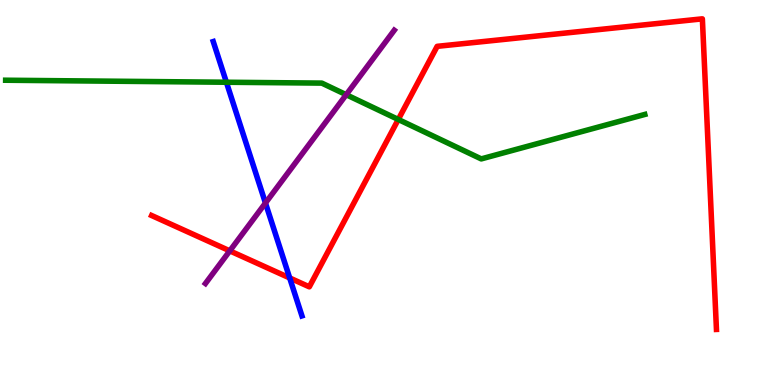[{'lines': ['blue', 'red'], 'intersections': [{'x': 3.74, 'y': 2.78}]}, {'lines': ['green', 'red'], 'intersections': [{'x': 5.14, 'y': 6.9}]}, {'lines': ['purple', 'red'], 'intersections': [{'x': 2.96, 'y': 3.48}]}, {'lines': ['blue', 'green'], 'intersections': [{'x': 2.92, 'y': 7.86}]}, {'lines': ['blue', 'purple'], 'intersections': [{'x': 3.43, 'y': 4.73}]}, {'lines': ['green', 'purple'], 'intersections': [{'x': 4.47, 'y': 7.54}]}]